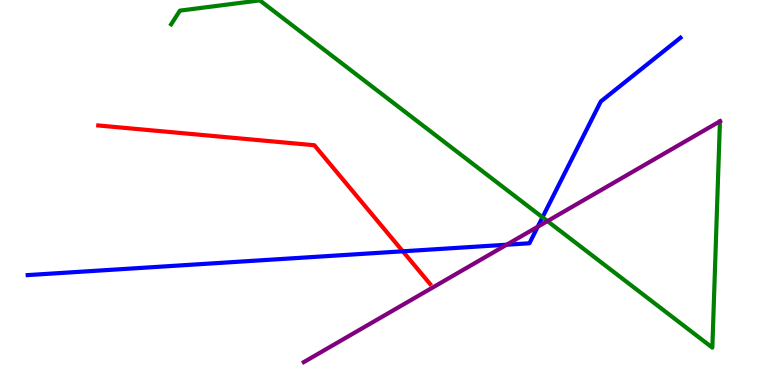[{'lines': ['blue', 'red'], 'intersections': [{'x': 5.2, 'y': 3.47}]}, {'lines': ['green', 'red'], 'intersections': []}, {'lines': ['purple', 'red'], 'intersections': []}, {'lines': ['blue', 'green'], 'intersections': [{'x': 7.0, 'y': 4.36}]}, {'lines': ['blue', 'purple'], 'intersections': [{'x': 6.54, 'y': 3.64}, {'x': 6.94, 'y': 4.11}]}, {'lines': ['green', 'purple'], 'intersections': [{'x': 7.06, 'y': 4.26}]}]